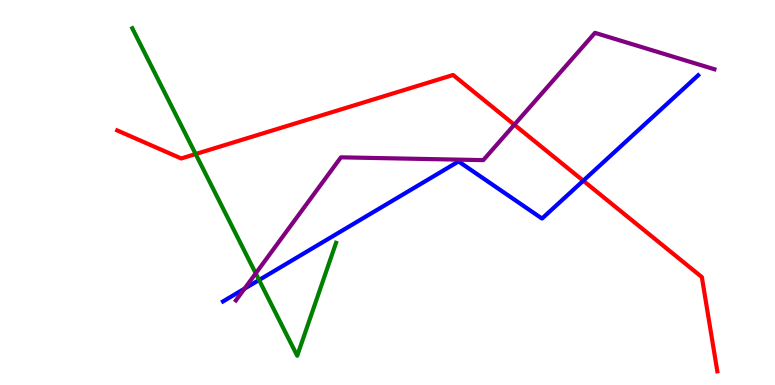[{'lines': ['blue', 'red'], 'intersections': [{'x': 7.53, 'y': 5.31}]}, {'lines': ['green', 'red'], 'intersections': [{'x': 2.52, 'y': 6.0}]}, {'lines': ['purple', 'red'], 'intersections': [{'x': 6.64, 'y': 6.76}]}, {'lines': ['blue', 'green'], 'intersections': [{'x': 3.34, 'y': 2.73}]}, {'lines': ['blue', 'purple'], 'intersections': [{'x': 3.16, 'y': 2.5}]}, {'lines': ['green', 'purple'], 'intersections': [{'x': 3.3, 'y': 2.9}]}]